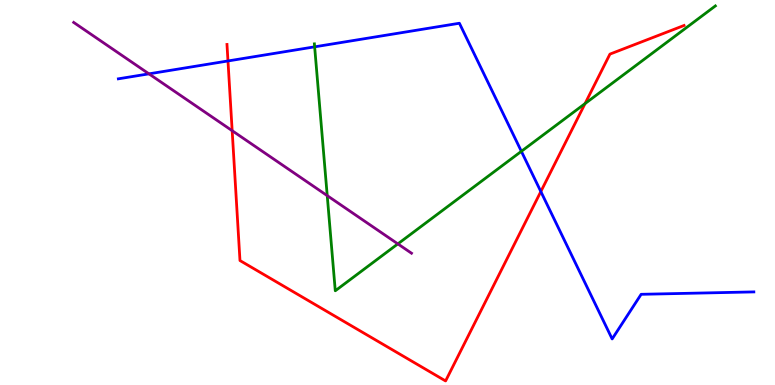[{'lines': ['blue', 'red'], 'intersections': [{'x': 2.94, 'y': 8.42}, {'x': 6.98, 'y': 5.02}]}, {'lines': ['green', 'red'], 'intersections': [{'x': 7.55, 'y': 7.31}]}, {'lines': ['purple', 'red'], 'intersections': [{'x': 3.0, 'y': 6.61}]}, {'lines': ['blue', 'green'], 'intersections': [{'x': 4.06, 'y': 8.78}, {'x': 6.73, 'y': 6.07}]}, {'lines': ['blue', 'purple'], 'intersections': [{'x': 1.92, 'y': 8.08}]}, {'lines': ['green', 'purple'], 'intersections': [{'x': 4.22, 'y': 4.92}, {'x': 5.13, 'y': 3.67}]}]